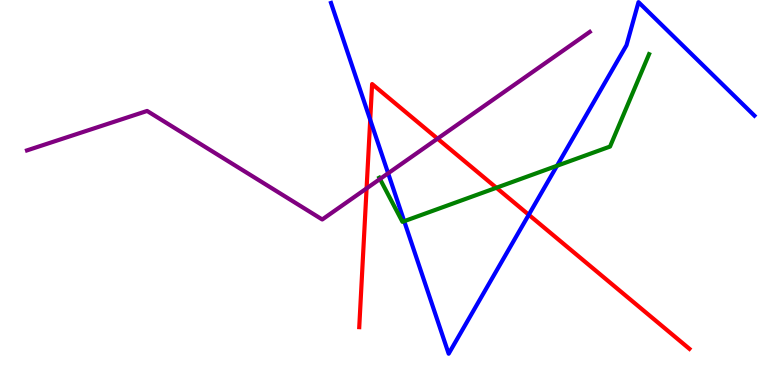[{'lines': ['blue', 'red'], 'intersections': [{'x': 4.78, 'y': 6.89}, {'x': 6.82, 'y': 4.42}]}, {'lines': ['green', 'red'], 'intersections': [{'x': 6.41, 'y': 5.12}]}, {'lines': ['purple', 'red'], 'intersections': [{'x': 4.73, 'y': 5.11}, {'x': 5.65, 'y': 6.4}]}, {'lines': ['blue', 'green'], 'intersections': [{'x': 5.22, 'y': 4.26}, {'x': 7.19, 'y': 5.69}]}, {'lines': ['blue', 'purple'], 'intersections': [{'x': 5.01, 'y': 5.5}]}, {'lines': ['green', 'purple'], 'intersections': [{'x': 4.9, 'y': 5.35}]}]